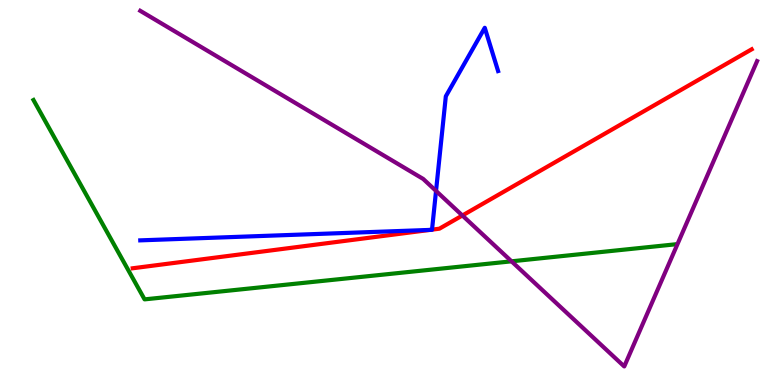[{'lines': ['blue', 'red'], 'intersections': [{'x': 5.55, 'y': 4.03}, {'x': 5.57, 'y': 4.04}]}, {'lines': ['green', 'red'], 'intersections': []}, {'lines': ['purple', 'red'], 'intersections': [{'x': 5.97, 'y': 4.4}]}, {'lines': ['blue', 'green'], 'intersections': []}, {'lines': ['blue', 'purple'], 'intersections': [{'x': 5.63, 'y': 5.04}]}, {'lines': ['green', 'purple'], 'intersections': [{'x': 6.6, 'y': 3.21}]}]